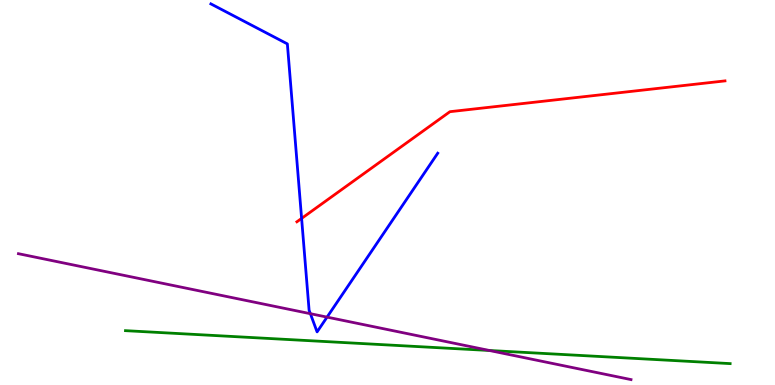[{'lines': ['blue', 'red'], 'intersections': [{'x': 3.89, 'y': 4.33}]}, {'lines': ['green', 'red'], 'intersections': []}, {'lines': ['purple', 'red'], 'intersections': []}, {'lines': ['blue', 'green'], 'intersections': []}, {'lines': ['blue', 'purple'], 'intersections': [{'x': 4.0, 'y': 1.85}, {'x': 4.22, 'y': 1.76}]}, {'lines': ['green', 'purple'], 'intersections': [{'x': 6.32, 'y': 0.896}]}]